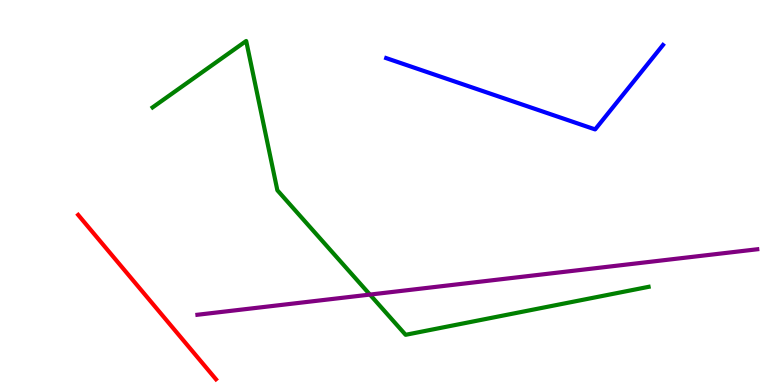[{'lines': ['blue', 'red'], 'intersections': []}, {'lines': ['green', 'red'], 'intersections': []}, {'lines': ['purple', 'red'], 'intersections': []}, {'lines': ['blue', 'green'], 'intersections': []}, {'lines': ['blue', 'purple'], 'intersections': []}, {'lines': ['green', 'purple'], 'intersections': [{'x': 4.77, 'y': 2.35}]}]